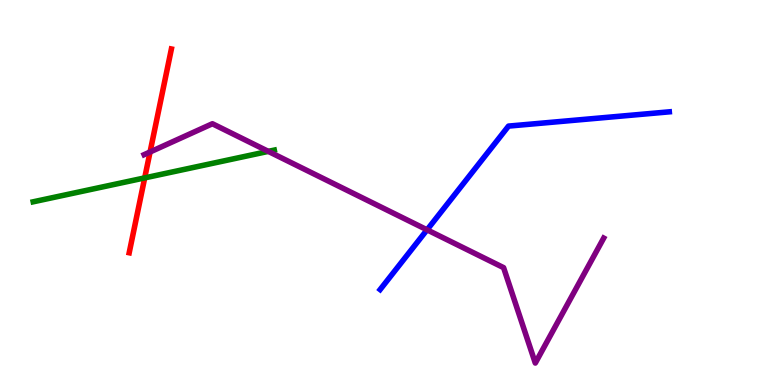[{'lines': ['blue', 'red'], 'intersections': []}, {'lines': ['green', 'red'], 'intersections': [{'x': 1.87, 'y': 5.38}]}, {'lines': ['purple', 'red'], 'intersections': [{'x': 1.94, 'y': 6.05}]}, {'lines': ['blue', 'green'], 'intersections': []}, {'lines': ['blue', 'purple'], 'intersections': [{'x': 5.51, 'y': 4.03}]}, {'lines': ['green', 'purple'], 'intersections': [{'x': 3.46, 'y': 6.07}]}]